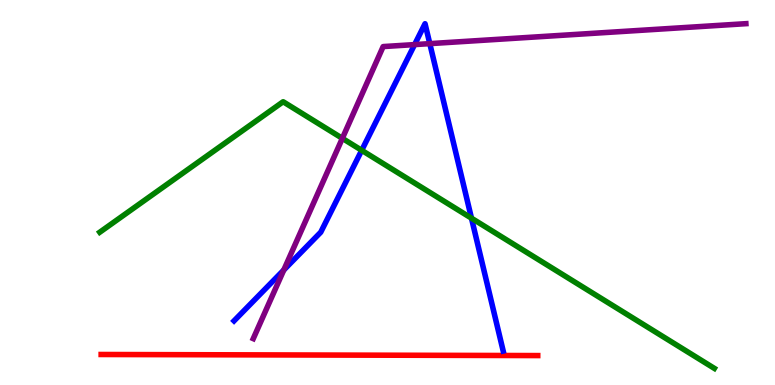[{'lines': ['blue', 'red'], 'intersections': []}, {'lines': ['green', 'red'], 'intersections': []}, {'lines': ['purple', 'red'], 'intersections': []}, {'lines': ['blue', 'green'], 'intersections': [{'x': 4.67, 'y': 6.1}, {'x': 6.08, 'y': 4.33}]}, {'lines': ['blue', 'purple'], 'intersections': [{'x': 3.66, 'y': 2.99}, {'x': 5.35, 'y': 8.84}, {'x': 5.55, 'y': 8.87}]}, {'lines': ['green', 'purple'], 'intersections': [{'x': 4.42, 'y': 6.41}]}]